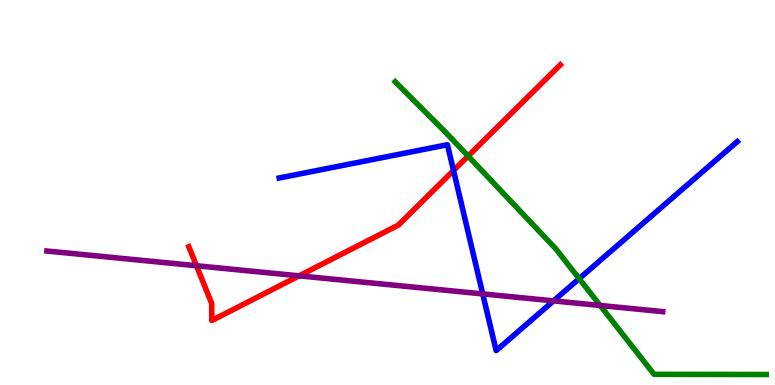[{'lines': ['blue', 'red'], 'intersections': [{'x': 5.85, 'y': 5.57}]}, {'lines': ['green', 'red'], 'intersections': [{'x': 6.04, 'y': 5.95}]}, {'lines': ['purple', 'red'], 'intersections': [{'x': 2.54, 'y': 3.1}, {'x': 3.86, 'y': 2.84}]}, {'lines': ['blue', 'green'], 'intersections': [{'x': 7.47, 'y': 2.76}]}, {'lines': ['blue', 'purple'], 'intersections': [{'x': 6.23, 'y': 2.37}, {'x': 7.14, 'y': 2.18}]}, {'lines': ['green', 'purple'], 'intersections': [{'x': 7.74, 'y': 2.07}]}]